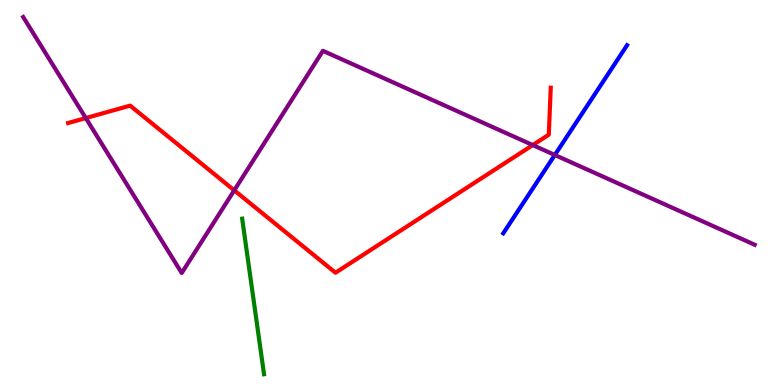[{'lines': ['blue', 'red'], 'intersections': []}, {'lines': ['green', 'red'], 'intersections': []}, {'lines': ['purple', 'red'], 'intersections': [{'x': 1.11, 'y': 6.93}, {'x': 3.02, 'y': 5.06}, {'x': 6.87, 'y': 6.23}]}, {'lines': ['blue', 'green'], 'intersections': []}, {'lines': ['blue', 'purple'], 'intersections': [{'x': 7.16, 'y': 5.97}]}, {'lines': ['green', 'purple'], 'intersections': []}]